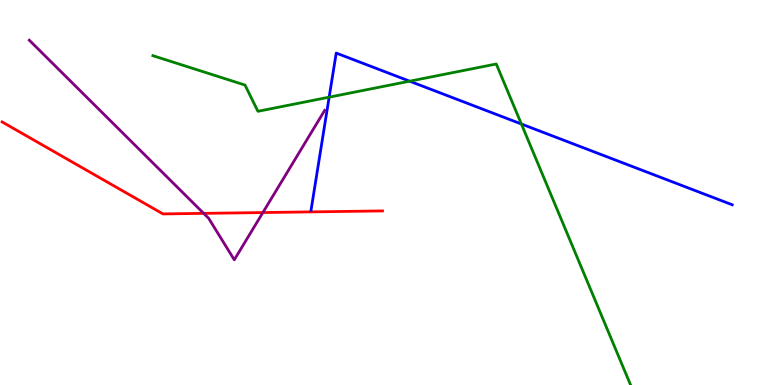[{'lines': ['blue', 'red'], 'intersections': []}, {'lines': ['green', 'red'], 'intersections': []}, {'lines': ['purple', 'red'], 'intersections': [{'x': 2.63, 'y': 4.46}, {'x': 3.39, 'y': 4.48}]}, {'lines': ['blue', 'green'], 'intersections': [{'x': 4.25, 'y': 7.48}, {'x': 5.29, 'y': 7.89}, {'x': 6.73, 'y': 6.78}]}, {'lines': ['blue', 'purple'], 'intersections': []}, {'lines': ['green', 'purple'], 'intersections': []}]